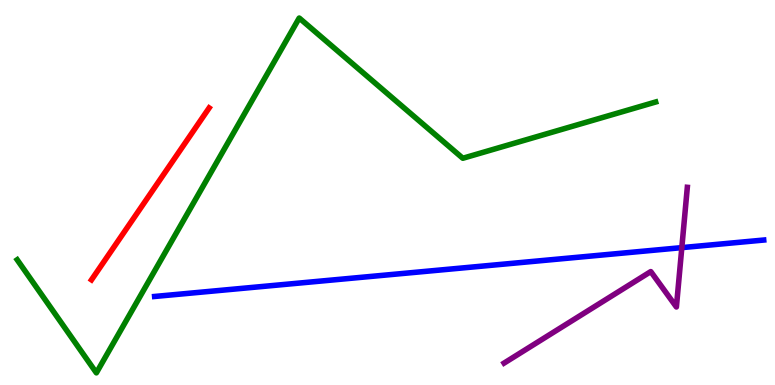[{'lines': ['blue', 'red'], 'intersections': []}, {'lines': ['green', 'red'], 'intersections': []}, {'lines': ['purple', 'red'], 'intersections': []}, {'lines': ['blue', 'green'], 'intersections': []}, {'lines': ['blue', 'purple'], 'intersections': [{'x': 8.8, 'y': 3.57}]}, {'lines': ['green', 'purple'], 'intersections': []}]